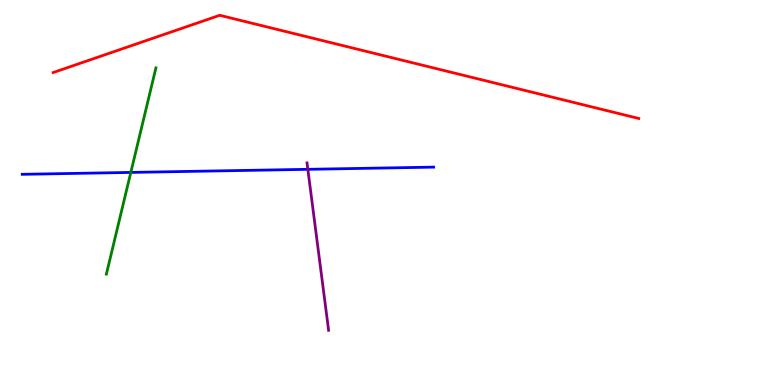[{'lines': ['blue', 'red'], 'intersections': []}, {'lines': ['green', 'red'], 'intersections': []}, {'lines': ['purple', 'red'], 'intersections': []}, {'lines': ['blue', 'green'], 'intersections': [{'x': 1.69, 'y': 5.52}]}, {'lines': ['blue', 'purple'], 'intersections': [{'x': 3.97, 'y': 5.6}]}, {'lines': ['green', 'purple'], 'intersections': []}]